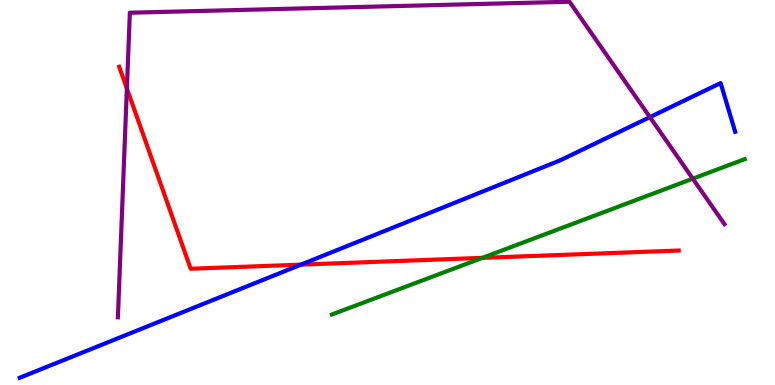[{'lines': ['blue', 'red'], 'intersections': [{'x': 3.88, 'y': 3.13}]}, {'lines': ['green', 'red'], 'intersections': [{'x': 6.22, 'y': 3.3}]}, {'lines': ['purple', 'red'], 'intersections': [{'x': 1.64, 'y': 7.7}]}, {'lines': ['blue', 'green'], 'intersections': []}, {'lines': ['blue', 'purple'], 'intersections': [{'x': 8.39, 'y': 6.96}]}, {'lines': ['green', 'purple'], 'intersections': [{'x': 8.94, 'y': 5.36}]}]